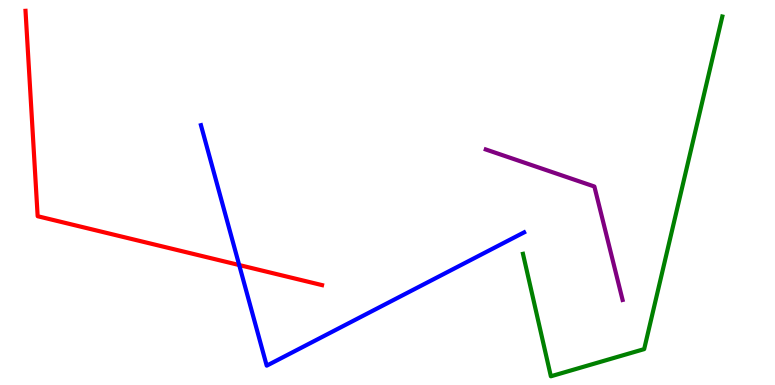[{'lines': ['blue', 'red'], 'intersections': [{'x': 3.09, 'y': 3.12}]}, {'lines': ['green', 'red'], 'intersections': []}, {'lines': ['purple', 'red'], 'intersections': []}, {'lines': ['blue', 'green'], 'intersections': []}, {'lines': ['blue', 'purple'], 'intersections': []}, {'lines': ['green', 'purple'], 'intersections': []}]